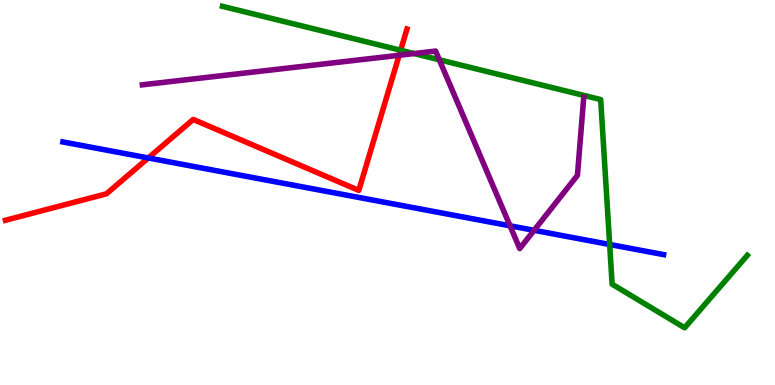[{'lines': ['blue', 'red'], 'intersections': [{'x': 1.91, 'y': 5.9}]}, {'lines': ['green', 'red'], 'intersections': [{'x': 5.17, 'y': 8.69}]}, {'lines': ['purple', 'red'], 'intersections': [{'x': 5.15, 'y': 8.56}]}, {'lines': ['blue', 'green'], 'intersections': [{'x': 7.87, 'y': 3.65}]}, {'lines': ['blue', 'purple'], 'intersections': [{'x': 6.58, 'y': 4.13}, {'x': 6.89, 'y': 4.02}]}, {'lines': ['green', 'purple'], 'intersections': [{'x': 5.34, 'y': 8.61}, {'x': 5.67, 'y': 8.45}]}]